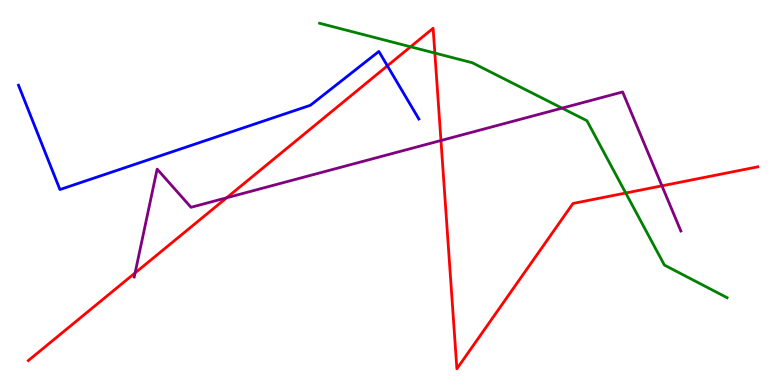[{'lines': ['blue', 'red'], 'intersections': [{'x': 5.0, 'y': 8.29}]}, {'lines': ['green', 'red'], 'intersections': [{'x': 5.3, 'y': 8.78}, {'x': 5.61, 'y': 8.62}, {'x': 8.07, 'y': 4.99}]}, {'lines': ['purple', 'red'], 'intersections': [{'x': 1.74, 'y': 2.91}, {'x': 2.92, 'y': 4.86}, {'x': 5.69, 'y': 6.35}, {'x': 8.54, 'y': 5.17}]}, {'lines': ['blue', 'green'], 'intersections': []}, {'lines': ['blue', 'purple'], 'intersections': []}, {'lines': ['green', 'purple'], 'intersections': [{'x': 7.25, 'y': 7.19}]}]